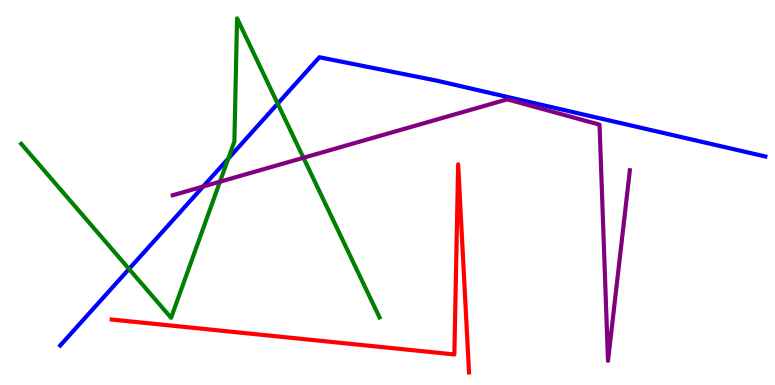[{'lines': ['blue', 'red'], 'intersections': []}, {'lines': ['green', 'red'], 'intersections': []}, {'lines': ['purple', 'red'], 'intersections': []}, {'lines': ['blue', 'green'], 'intersections': [{'x': 1.66, 'y': 3.01}, {'x': 2.94, 'y': 5.88}, {'x': 3.58, 'y': 7.31}]}, {'lines': ['blue', 'purple'], 'intersections': [{'x': 2.62, 'y': 5.16}]}, {'lines': ['green', 'purple'], 'intersections': [{'x': 2.84, 'y': 5.28}, {'x': 3.92, 'y': 5.9}]}]